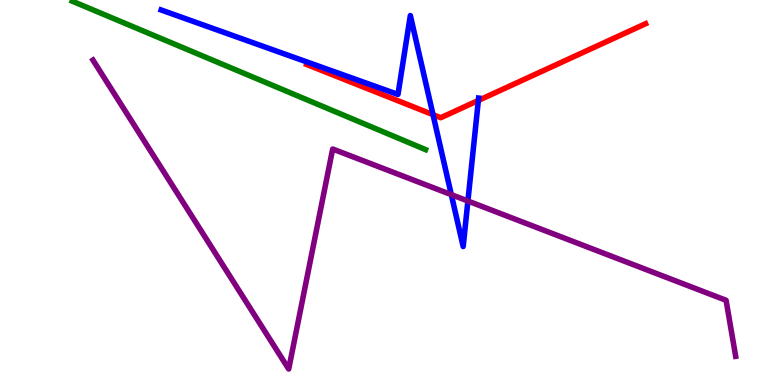[{'lines': ['blue', 'red'], 'intersections': [{'x': 5.59, 'y': 7.02}, {'x': 6.17, 'y': 7.39}]}, {'lines': ['green', 'red'], 'intersections': []}, {'lines': ['purple', 'red'], 'intersections': []}, {'lines': ['blue', 'green'], 'intersections': []}, {'lines': ['blue', 'purple'], 'intersections': [{'x': 5.82, 'y': 4.94}, {'x': 6.04, 'y': 4.78}]}, {'lines': ['green', 'purple'], 'intersections': []}]